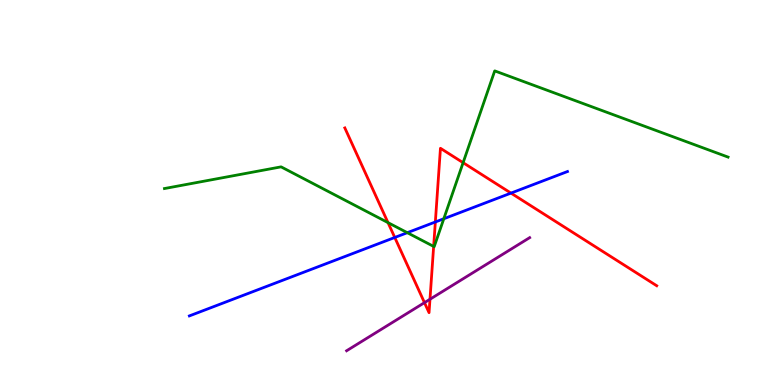[{'lines': ['blue', 'red'], 'intersections': [{'x': 5.09, 'y': 3.83}, {'x': 5.62, 'y': 4.23}, {'x': 6.59, 'y': 4.98}]}, {'lines': ['green', 'red'], 'intersections': [{'x': 5.01, 'y': 4.22}, {'x': 5.6, 'y': 3.6}, {'x': 5.98, 'y': 5.77}]}, {'lines': ['purple', 'red'], 'intersections': [{'x': 5.48, 'y': 2.14}, {'x': 5.55, 'y': 2.23}]}, {'lines': ['blue', 'green'], 'intersections': [{'x': 5.26, 'y': 3.96}, {'x': 5.73, 'y': 4.32}]}, {'lines': ['blue', 'purple'], 'intersections': []}, {'lines': ['green', 'purple'], 'intersections': []}]